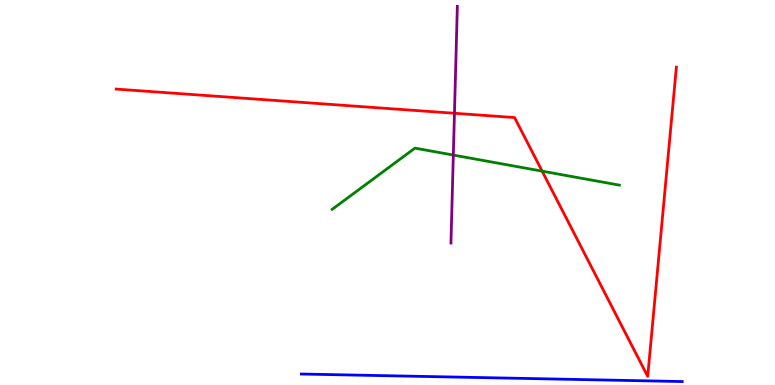[{'lines': ['blue', 'red'], 'intersections': []}, {'lines': ['green', 'red'], 'intersections': [{'x': 7.0, 'y': 5.55}]}, {'lines': ['purple', 'red'], 'intersections': [{'x': 5.86, 'y': 7.06}]}, {'lines': ['blue', 'green'], 'intersections': []}, {'lines': ['blue', 'purple'], 'intersections': []}, {'lines': ['green', 'purple'], 'intersections': [{'x': 5.85, 'y': 5.97}]}]